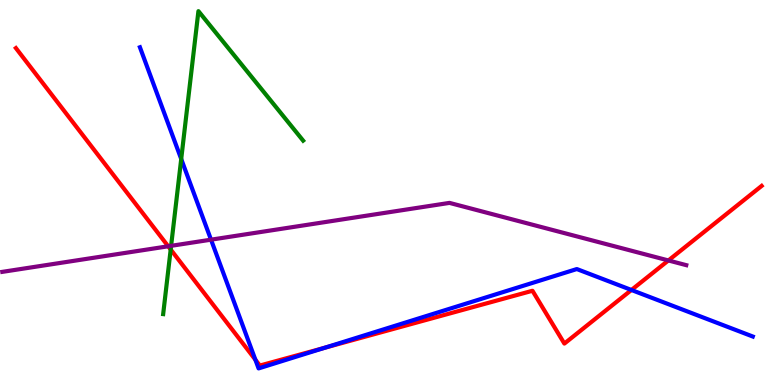[{'lines': ['blue', 'red'], 'intersections': [{'x': 3.3, 'y': 0.657}, {'x': 4.19, 'y': 0.967}, {'x': 8.15, 'y': 2.47}]}, {'lines': ['green', 'red'], 'intersections': [{'x': 2.2, 'y': 3.52}]}, {'lines': ['purple', 'red'], 'intersections': [{'x': 2.17, 'y': 3.6}, {'x': 8.62, 'y': 3.24}]}, {'lines': ['blue', 'green'], 'intersections': [{'x': 2.34, 'y': 5.87}]}, {'lines': ['blue', 'purple'], 'intersections': [{'x': 2.72, 'y': 3.77}]}, {'lines': ['green', 'purple'], 'intersections': [{'x': 2.21, 'y': 3.61}]}]